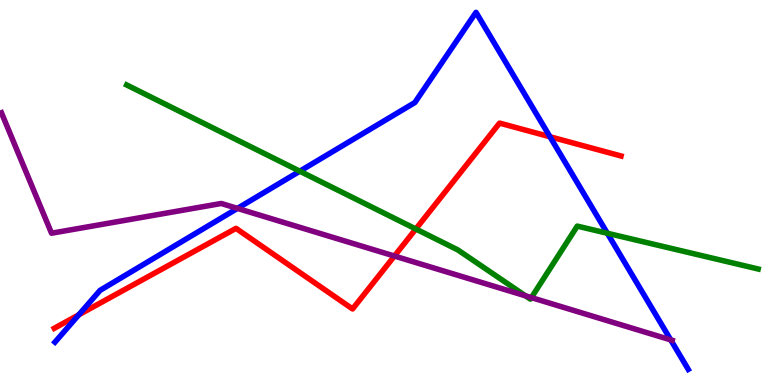[{'lines': ['blue', 'red'], 'intersections': [{'x': 1.02, 'y': 1.82}, {'x': 7.1, 'y': 6.45}]}, {'lines': ['green', 'red'], 'intersections': [{'x': 5.37, 'y': 4.05}]}, {'lines': ['purple', 'red'], 'intersections': [{'x': 5.09, 'y': 3.35}]}, {'lines': ['blue', 'green'], 'intersections': [{'x': 3.87, 'y': 5.55}, {'x': 7.84, 'y': 3.94}]}, {'lines': ['blue', 'purple'], 'intersections': [{'x': 3.06, 'y': 4.59}, {'x': 8.65, 'y': 1.17}]}, {'lines': ['green', 'purple'], 'intersections': [{'x': 6.78, 'y': 2.32}, {'x': 6.86, 'y': 2.27}]}]